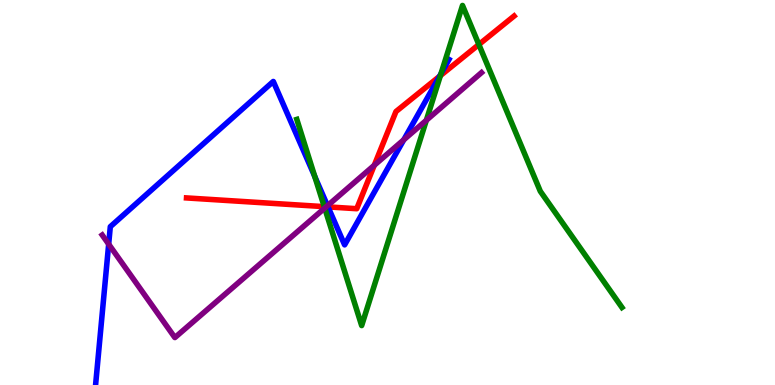[{'lines': ['blue', 'red'], 'intersections': [{'x': 4.23, 'y': 4.63}, {'x': 5.67, 'y': 8.02}]}, {'lines': ['green', 'red'], 'intersections': [{'x': 4.18, 'y': 4.63}, {'x': 5.68, 'y': 8.04}, {'x': 6.18, 'y': 8.84}]}, {'lines': ['purple', 'red'], 'intersections': [{'x': 4.21, 'y': 4.63}, {'x': 4.83, 'y': 5.71}]}, {'lines': ['blue', 'green'], 'intersections': [{'x': 4.06, 'y': 5.42}, {'x': 5.69, 'y': 8.09}]}, {'lines': ['blue', 'purple'], 'intersections': [{'x': 1.4, 'y': 3.66}, {'x': 4.23, 'y': 4.66}, {'x': 5.21, 'y': 6.37}]}, {'lines': ['green', 'purple'], 'intersections': [{'x': 4.19, 'y': 4.59}, {'x': 5.5, 'y': 6.88}]}]